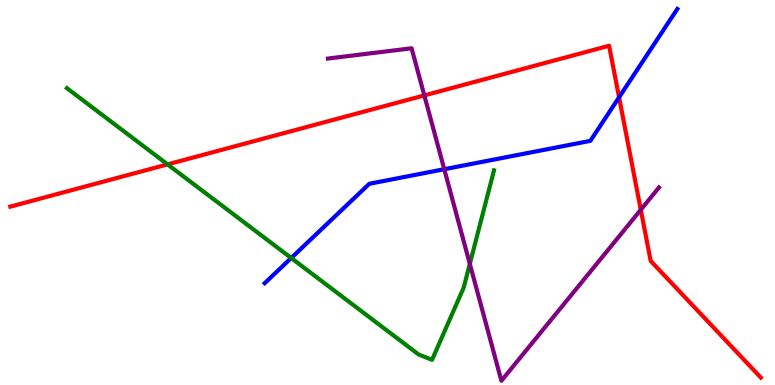[{'lines': ['blue', 'red'], 'intersections': [{'x': 7.99, 'y': 7.47}]}, {'lines': ['green', 'red'], 'intersections': [{'x': 2.16, 'y': 5.73}]}, {'lines': ['purple', 'red'], 'intersections': [{'x': 5.48, 'y': 7.52}, {'x': 8.27, 'y': 4.55}]}, {'lines': ['blue', 'green'], 'intersections': [{'x': 3.76, 'y': 3.3}]}, {'lines': ['blue', 'purple'], 'intersections': [{'x': 5.73, 'y': 5.6}]}, {'lines': ['green', 'purple'], 'intersections': [{'x': 6.06, 'y': 3.15}]}]